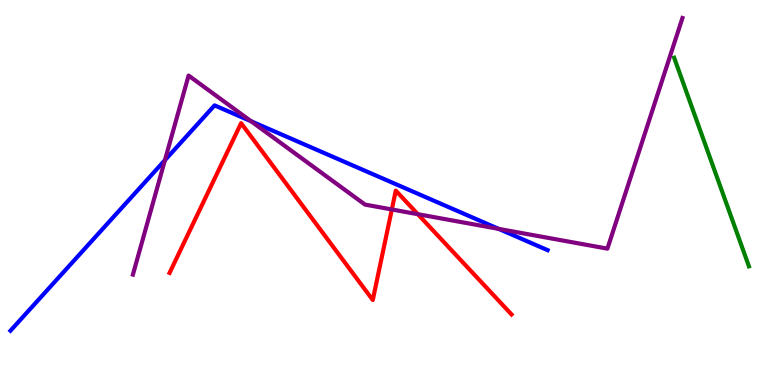[{'lines': ['blue', 'red'], 'intersections': []}, {'lines': ['green', 'red'], 'intersections': []}, {'lines': ['purple', 'red'], 'intersections': [{'x': 5.06, 'y': 4.56}, {'x': 5.39, 'y': 4.44}]}, {'lines': ['blue', 'green'], 'intersections': []}, {'lines': ['blue', 'purple'], 'intersections': [{'x': 2.13, 'y': 5.84}, {'x': 3.24, 'y': 6.85}, {'x': 6.43, 'y': 4.05}]}, {'lines': ['green', 'purple'], 'intersections': []}]